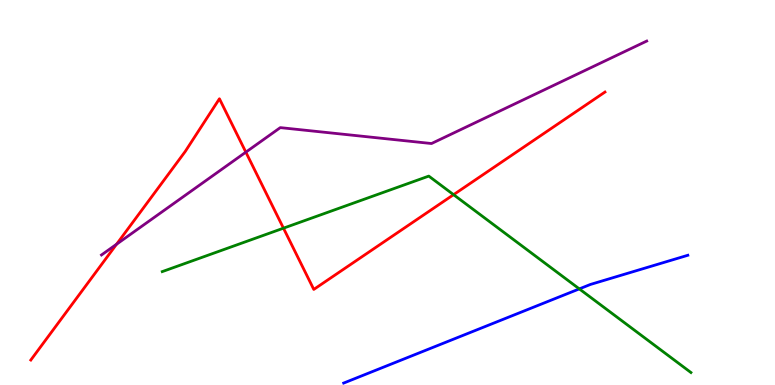[{'lines': ['blue', 'red'], 'intersections': []}, {'lines': ['green', 'red'], 'intersections': [{'x': 3.66, 'y': 4.07}, {'x': 5.85, 'y': 4.94}]}, {'lines': ['purple', 'red'], 'intersections': [{'x': 1.5, 'y': 3.66}, {'x': 3.17, 'y': 6.05}]}, {'lines': ['blue', 'green'], 'intersections': [{'x': 7.48, 'y': 2.5}]}, {'lines': ['blue', 'purple'], 'intersections': []}, {'lines': ['green', 'purple'], 'intersections': []}]